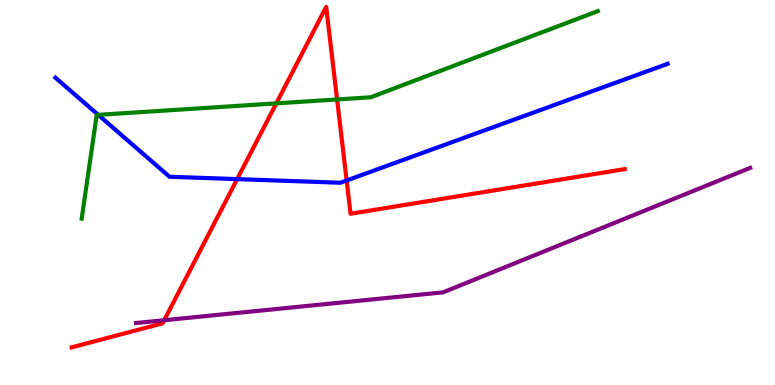[{'lines': ['blue', 'red'], 'intersections': [{'x': 3.06, 'y': 5.35}, {'x': 4.47, 'y': 5.31}]}, {'lines': ['green', 'red'], 'intersections': [{'x': 3.57, 'y': 7.32}, {'x': 4.35, 'y': 7.42}]}, {'lines': ['purple', 'red'], 'intersections': [{'x': 2.12, 'y': 1.68}]}, {'lines': ['blue', 'green'], 'intersections': [{'x': 1.27, 'y': 7.02}]}, {'lines': ['blue', 'purple'], 'intersections': []}, {'lines': ['green', 'purple'], 'intersections': []}]